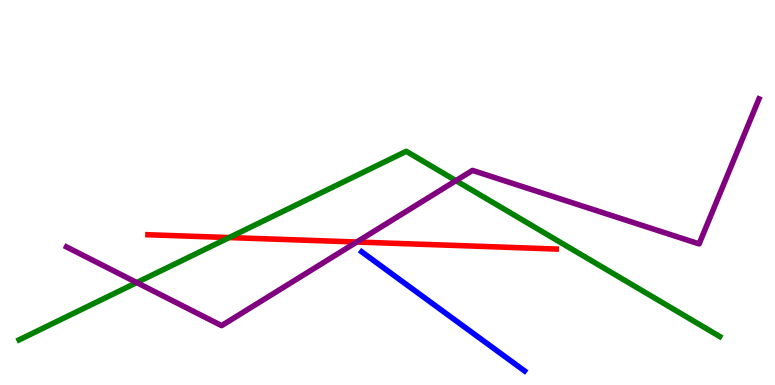[{'lines': ['blue', 'red'], 'intersections': []}, {'lines': ['green', 'red'], 'intersections': [{'x': 2.96, 'y': 3.83}]}, {'lines': ['purple', 'red'], 'intersections': [{'x': 4.6, 'y': 3.71}]}, {'lines': ['blue', 'green'], 'intersections': []}, {'lines': ['blue', 'purple'], 'intersections': []}, {'lines': ['green', 'purple'], 'intersections': [{'x': 1.76, 'y': 2.66}, {'x': 5.88, 'y': 5.31}]}]